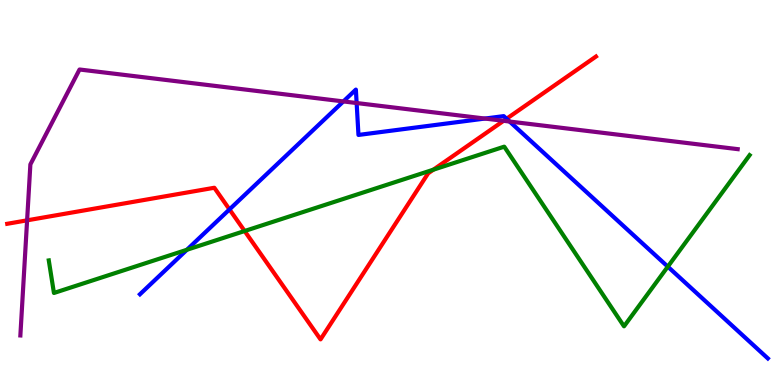[{'lines': ['blue', 'red'], 'intersections': [{'x': 2.96, 'y': 4.56}, {'x': 6.54, 'y': 6.92}]}, {'lines': ['green', 'red'], 'intersections': [{'x': 3.16, 'y': 4.0}, {'x': 5.59, 'y': 5.59}]}, {'lines': ['purple', 'red'], 'intersections': [{'x': 0.35, 'y': 4.28}, {'x': 6.5, 'y': 6.86}]}, {'lines': ['blue', 'green'], 'intersections': [{'x': 2.41, 'y': 3.51}, {'x': 8.62, 'y': 3.07}]}, {'lines': ['blue', 'purple'], 'intersections': [{'x': 4.43, 'y': 7.37}, {'x': 4.6, 'y': 7.32}, {'x': 6.26, 'y': 6.92}, {'x': 6.58, 'y': 6.84}]}, {'lines': ['green', 'purple'], 'intersections': []}]